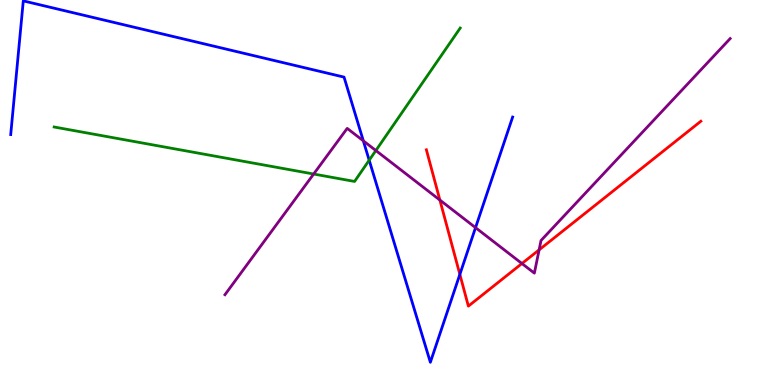[{'lines': ['blue', 'red'], 'intersections': [{'x': 5.93, 'y': 2.87}]}, {'lines': ['green', 'red'], 'intersections': []}, {'lines': ['purple', 'red'], 'intersections': [{'x': 5.68, 'y': 4.8}, {'x': 6.73, 'y': 3.16}, {'x': 6.96, 'y': 3.51}]}, {'lines': ['blue', 'green'], 'intersections': [{'x': 4.76, 'y': 5.84}]}, {'lines': ['blue', 'purple'], 'intersections': [{'x': 4.69, 'y': 6.34}, {'x': 6.14, 'y': 4.09}]}, {'lines': ['green', 'purple'], 'intersections': [{'x': 4.05, 'y': 5.48}, {'x': 4.85, 'y': 6.09}]}]